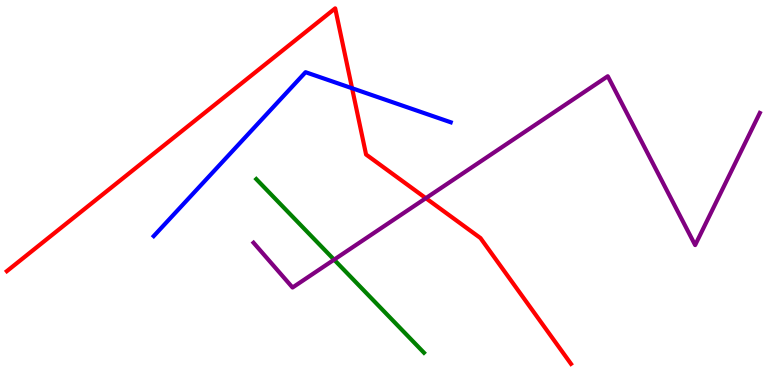[{'lines': ['blue', 'red'], 'intersections': [{'x': 4.54, 'y': 7.71}]}, {'lines': ['green', 'red'], 'intersections': []}, {'lines': ['purple', 'red'], 'intersections': [{'x': 5.49, 'y': 4.85}]}, {'lines': ['blue', 'green'], 'intersections': []}, {'lines': ['blue', 'purple'], 'intersections': []}, {'lines': ['green', 'purple'], 'intersections': [{'x': 4.31, 'y': 3.26}]}]